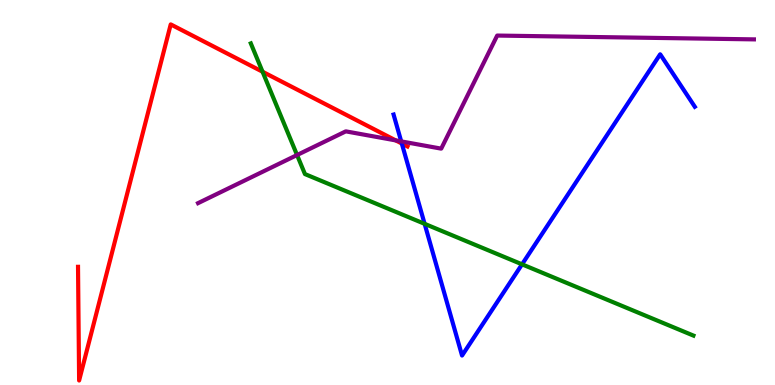[{'lines': ['blue', 'red'], 'intersections': [{'x': 5.18, 'y': 6.27}]}, {'lines': ['green', 'red'], 'intersections': [{'x': 3.39, 'y': 8.14}]}, {'lines': ['purple', 'red'], 'intersections': [{'x': 5.11, 'y': 6.35}]}, {'lines': ['blue', 'green'], 'intersections': [{'x': 5.48, 'y': 4.19}, {'x': 6.74, 'y': 3.13}]}, {'lines': ['blue', 'purple'], 'intersections': [{'x': 5.18, 'y': 6.33}]}, {'lines': ['green', 'purple'], 'intersections': [{'x': 3.83, 'y': 5.97}]}]